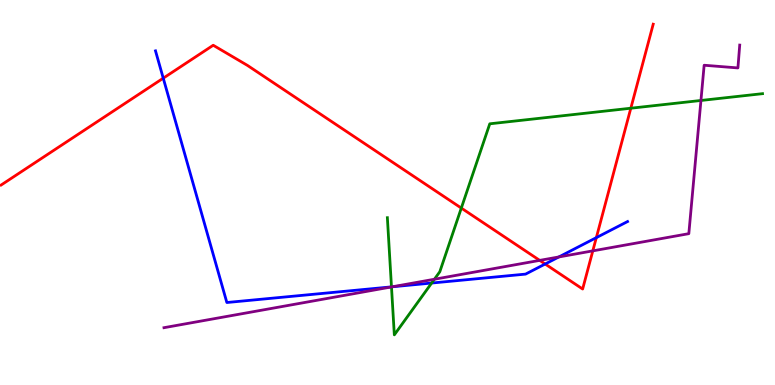[{'lines': ['blue', 'red'], 'intersections': [{'x': 2.11, 'y': 7.97}, {'x': 7.03, 'y': 3.14}, {'x': 7.69, 'y': 3.83}]}, {'lines': ['green', 'red'], 'intersections': [{'x': 5.95, 'y': 4.6}, {'x': 8.14, 'y': 7.19}]}, {'lines': ['purple', 'red'], 'intersections': [{'x': 6.96, 'y': 3.24}, {'x': 7.65, 'y': 3.48}]}, {'lines': ['blue', 'green'], 'intersections': [{'x': 5.05, 'y': 2.55}, {'x': 5.57, 'y': 2.65}]}, {'lines': ['blue', 'purple'], 'intersections': [{'x': 5.06, 'y': 2.55}, {'x': 7.21, 'y': 3.33}]}, {'lines': ['green', 'purple'], 'intersections': [{'x': 5.05, 'y': 2.55}, {'x': 5.61, 'y': 2.75}, {'x': 9.04, 'y': 7.39}]}]